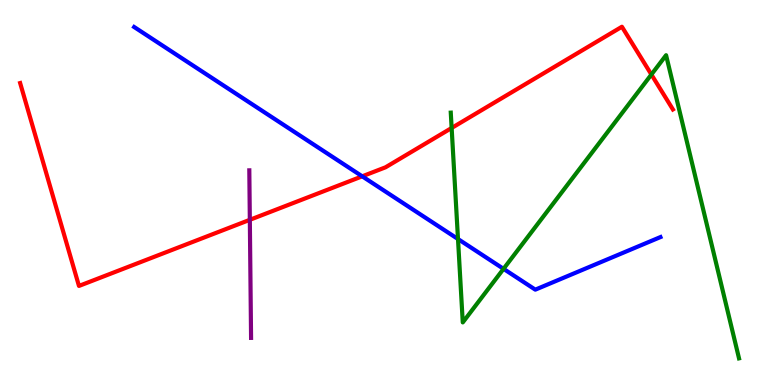[{'lines': ['blue', 'red'], 'intersections': [{'x': 4.67, 'y': 5.42}]}, {'lines': ['green', 'red'], 'intersections': [{'x': 5.83, 'y': 6.68}, {'x': 8.4, 'y': 8.06}]}, {'lines': ['purple', 'red'], 'intersections': [{'x': 3.22, 'y': 4.29}]}, {'lines': ['blue', 'green'], 'intersections': [{'x': 5.91, 'y': 3.79}, {'x': 6.5, 'y': 3.02}]}, {'lines': ['blue', 'purple'], 'intersections': []}, {'lines': ['green', 'purple'], 'intersections': []}]